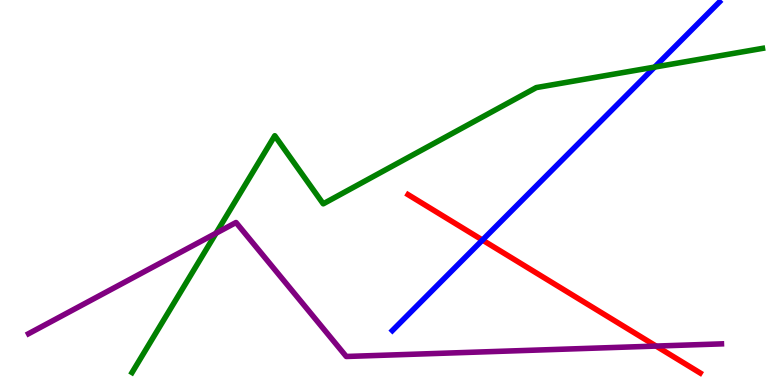[{'lines': ['blue', 'red'], 'intersections': [{'x': 6.23, 'y': 3.76}]}, {'lines': ['green', 'red'], 'intersections': []}, {'lines': ['purple', 'red'], 'intersections': [{'x': 8.47, 'y': 1.01}]}, {'lines': ['blue', 'green'], 'intersections': [{'x': 8.45, 'y': 8.26}]}, {'lines': ['blue', 'purple'], 'intersections': []}, {'lines': ['green', 'purple'], 'intersections': [{'x': 2.79, 'y': 3.94}]}]